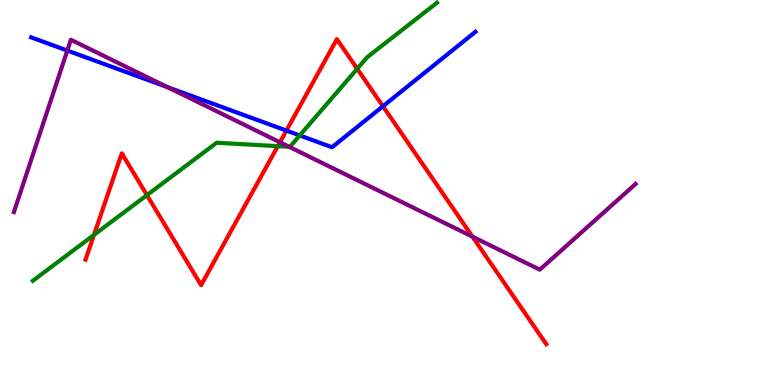[{'lines': ['blue', 'red'], 'intersections': [{'x': 3.7, 'y': 6.61}, {'x': 4.94, 'y': 7.24}]}, {'lines': ['green', 'red'], 'intersections': [{'x': 1.21, 'y': 3.9}, {'x': 1.9, 'y': 4.93}, {'x': 3.58, 'y': 6.2}, {'x': 4.61, 'y': 8.21}]}, {'lines': ['purple', 'red'], 'intersections': [{'x': 3.61, 'y': 6.3}, {'x': 6.1, 'y': 3.85}]}, {'lines': ['blue', 'green'], 'intersections': [{'x': 3.87, 'y': 6.48}]}, {'lines': ['blue', 'purple'], 'intersections': [{'x': 0.868, 'y': 8.69}, {'x': 2.16, 'y': 7.74}]}, {'lines': ['green', 'purple'], 'intersections': [{'x': 3.73, 'y': 6.19}]}]